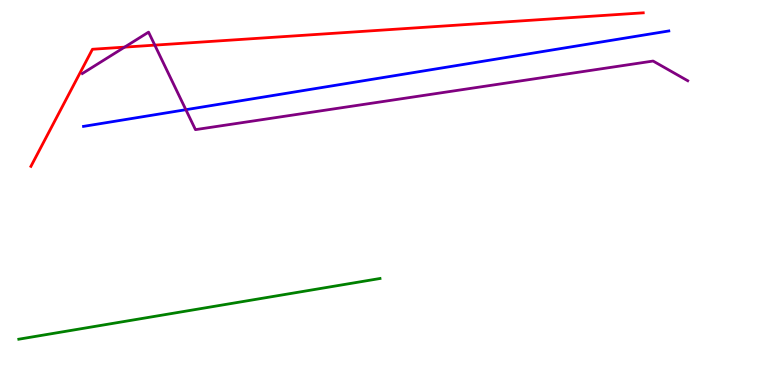[{'lines': ['blue', 'red'], 'intersections': []}, {'lines': ['green', 'red'], 'intersections': []}, {'lines': ['purple', 'red'], 'intersections': [{'x': 1.61, 'y': 8.78}, {'x': 2.0, 'y': 8.83}]}, {'lines': ['blue', 'green'], 'intersections': []}, {'lines': ['blue', 'purple'], 'intersections': [{'x': 2.4, 'y': 7.15}]}, {'lines': ['green', 'purple'], 'intersections': []}]